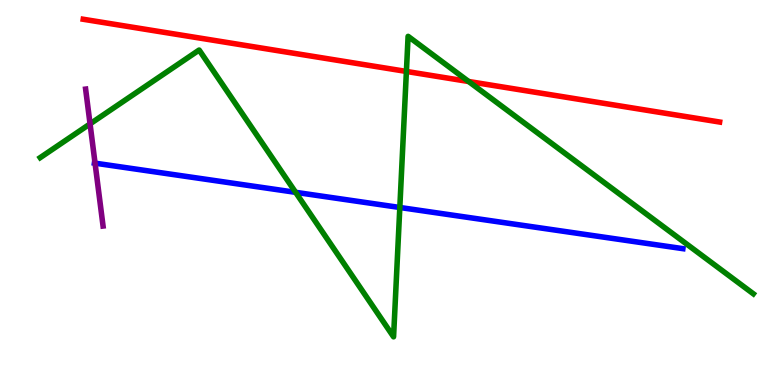[{'lines': ['blue', 'red'], 'intersections': []}, {'lines': ['green', 'red'], 'intersections': [{'x': 5.24, 'y': 8.14}, {'x': 6.05, 'y': 7.88}]}, {'lines': ['purple', 'red'], 'intersections': []}, {'lines': ['blue', 'green'], 'intersections': [{'x': 3.81, 'y': 5.0}, {'x': 5.16, 'y': 4.61}]}, {'lines': ['blue', 'purple'], 'intersections': [{'x': 1.23, 'y': 5.76}]}, {'lines': ['green', 'purple'], 'intersections': [{'x': 1.16, 'y': 6.78}]}]